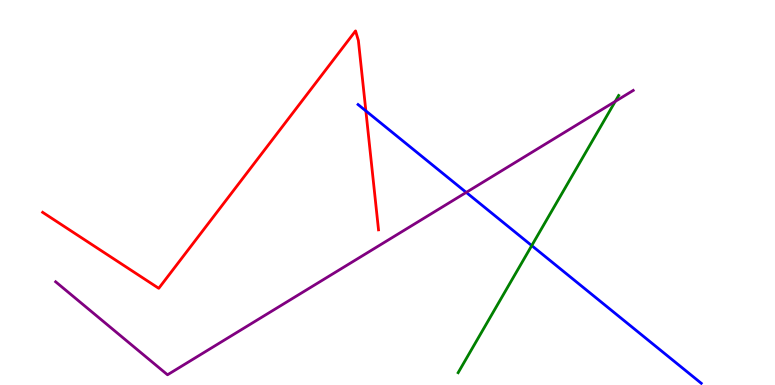[{'lines': ['blue', 'red'], 'intersections': [{'x': 4.72, 'y': 7.12}]}, {'lines': ['green', 'red'], 'intersections': []}, {'lines': ['purple', 'red'], 'intersections': []}, {'lines': ['blue', 'green'], 'intersections': [{'x': 6.86, 'y': 3.62}]}, {'lines': ['blue', 'purple'], 'intersections': [{'x': 6.02, 'y': 5.0}]}, {'lines': ['green', 'purple'], 'intersections': [{'x': 7.94, 'y': 7.37}]}]